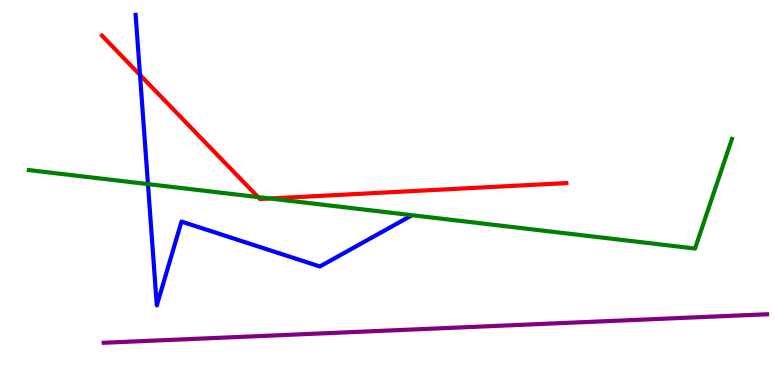[{'lines': ['blue', 'red'], 'intersections': [{'x': 1.81, 'y': 8.05}]}, {'lines': ['green', 'red'], 'intersections': [{'x': 3.33, 'y': 4.88}, {'x': 3.49, 'y': 4.84}]}, {'lines': ['purple', 'red'], 'intersections': []}, {'lines': ['blue', 'green'], 'intersections': [{'x': 1.91, 'y': 5.22}]}, {'lines': ['blue', 'purple'], 'intersections': []}, {'lines': ['green', 'purple'], 'intersections': []}]